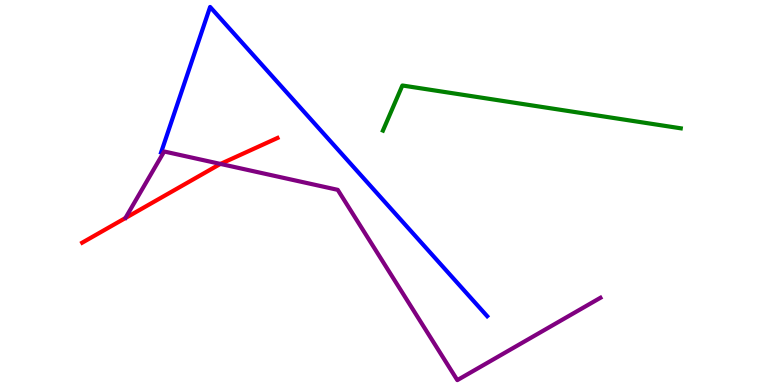[{'lines': ['blue', 'red'], 'intersections': []}, {'lines': ['green', 'red'], 'intersections': []}, {'lines': ['purple', 'red'], 'intersections': [{'x': 2.84, 'y': 5.74}]}, {'lines': ['blue', 'green'], 'intersections': []}, {'lines': ['blue', 'purple'], 'intersections': []}, {'lines': ['green', 'purple'], 'intersections': []}]